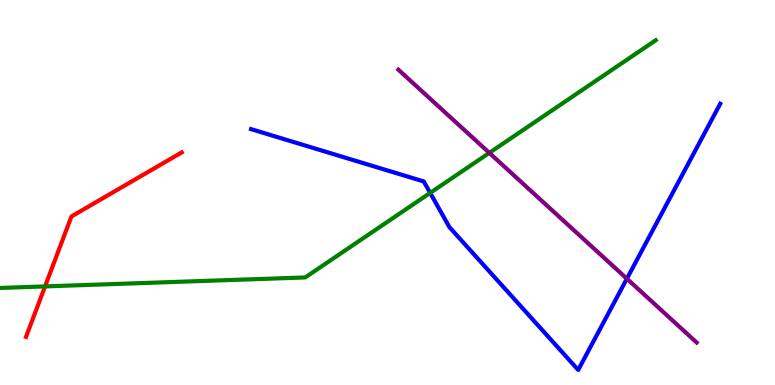[{'lines': ['blue', 'red'], 'intersections': []}, {'lines': ['green', 'red'], 'intersections': [{'x': 0.581, 'y': 2.56}]}, {'lines': ['purple', 'red'], 'intersections': []}, {'lines': ['blue', 'green'], 'intersections': [{'x': 5.55, 'y': 4.99}]}, {'lines': ['blue', 'purple'], 'intersections': [{'x': 8.09, 'y': 2.76}]}, {'lines': ['green', 'purple'], 'intersections': [{'x': 6.31, 'y': 6.03}]}]